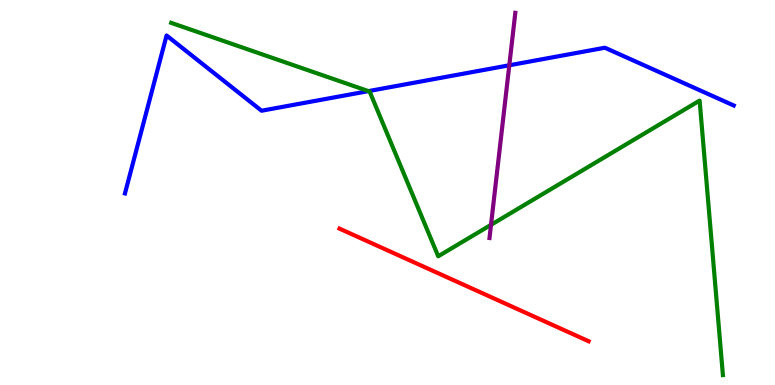[{'lines': ['blue', 'red'], 'intersections': []}, {'lines': ['green', 'red'], 'intersections': []}, {'lines': ['purple', 'red'], 'intersections': []}, {'lines': ['blue', 'green'], 'intersections': [{'x': 4.75, 'y': 7.63}]}, {'lines': ['blue', 'purple'], 'intersections': [{'x': 6.57, 'y': 8.3}]}, {'lines': ['green', 'purple'], 'intersections': [{'x': 6.34, 'y': 4.16}]}]